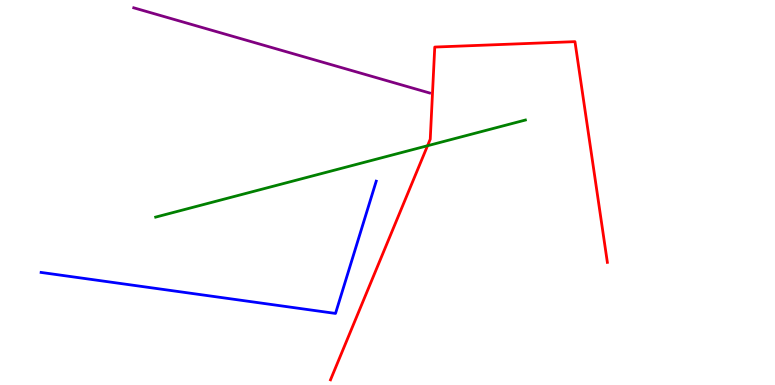[{'lines': ['blue', 'red'], 'intersections': []}, {'lines': ['green', 'red'], 'intersections': [{'x': 5.52, 'y': 6.21}]}, {'lines': ['purple', 'red'], 'intersections': []}, {'lines': ['blue', 'green'], 'intersections': []}, {'lines': ['blue', 'purple'], 'intersections': []}, {'lines': ['green', 'purple'], 'intersections': []}]